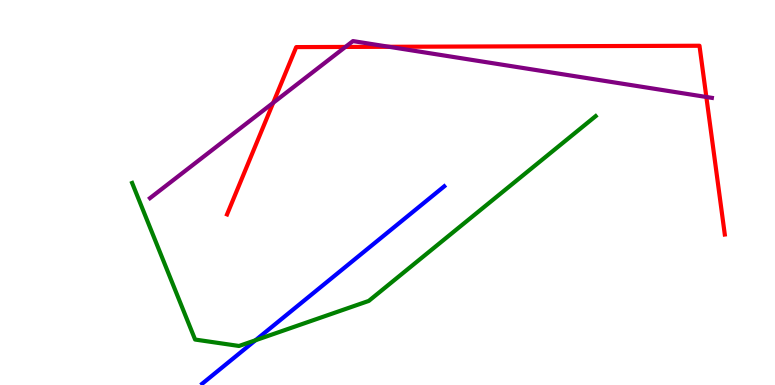[{'lines': ['blue', 'red'], 'intersections': []}, {'lines': ['green', 'red'], 'intersections': []}, {'lines': ['purple', 'red'], 'intersections': [{'x': 3.53, 'y': 7.33}, {'x': 4.46, 'y': 8.78}, {'x': 5.02, 'y': 8.78}, {'x': 9.11, 'y': 7.48}]}, {'lines': ['blue', 'green'], 'intersections': [{'x': 3.3, 'y': 1.16}]}, {'lines': ['blue', 'purple'], 'intersections': []}, {'lines': ['green', 'purple'], 'intersections': []}]